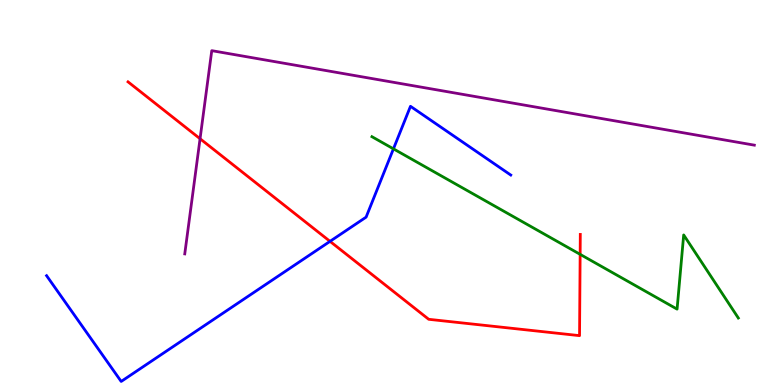[{'lines': ['blue', 'red'], 'intersections': [{'x': 4.26, 'y': 3.73}]}, {'lines': ['green', 'red'], 'intersections': [{'x': 7.49, 'y': 3.39}]}, {'lines': ['purple', 'red'], 'intersections': [{'x': 2.58, 'y': 6.4}]}, {'lines': ['blue', 'green'], 'intersections': [{'x': 5.08, 'y': 6.13}]}, {'lines': ['blue', 'purple'], 'intersections': []}, {'lines': ['green', 'purple'], 'intersections': []}]